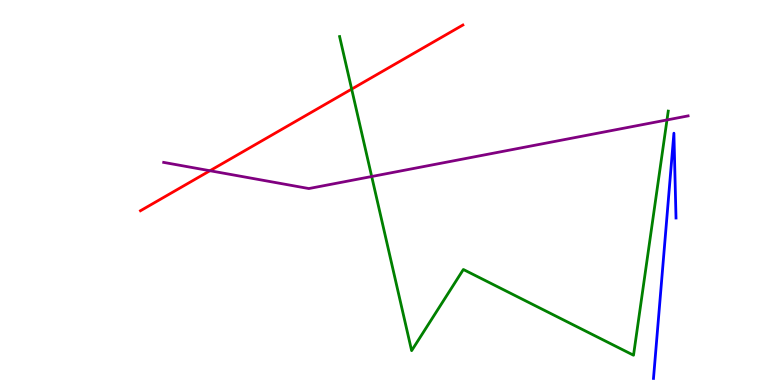[{'lines': ['blue', 'red'], 'intersections': []}, {'lines': ['green', 'red'], 'intersections': [{'x': 4.54, 'y': 7.69}]}, {'lines': ['purple', 'red'], 'intersections': [{'x': 2.71, 'y': 5.57}]}, {'lines': ['blue', 'green'], 'intersections': []}, {'lines': ['blue', 'purple'], 'intersections': []}, {'lines': ['green', 'purple'], 'intersections': [{'x': 4.8, 'y': 5.42}, {'x': 8.61, 'y': 6.88}]}]